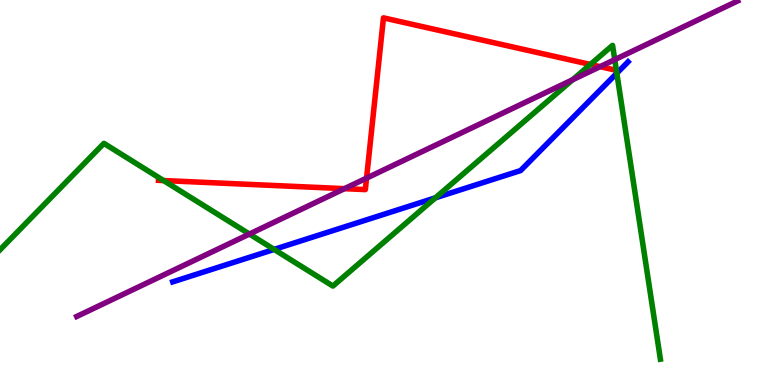[{'lines': ['blue', 'red'], 'intersections': []}, {'lines': ['green', 'red'], 'intersections': [{'x': 2.11, 'y': 5.31}, {'x': 7.62, 'y': 8.33}]}, {'lines': ['purple', 'red'], 'intersections': [{'x': 4.44, 'y': 5.1}, {'x': 4.73, 'y': 5.37}, {'x': 7.74, 'y': 8.27}]}, {'lines': ['blue', 'green'], 'intersections': [{'x': 3.54, 'y': 3.52}, {'x': 5.62, 'y': 4.86}, {'x': 7.96, 'y': 8.1}]}, {'lines': ['blue', 'purple'], 'intersections': []}, {'lines': ['green', 'purple'], 'intersections': [{'x': 3.22, 'y': 3.92}, {'x': 7.39, 'y': 7.93}, {'x': 7.93, 'y': 8.45}]}]